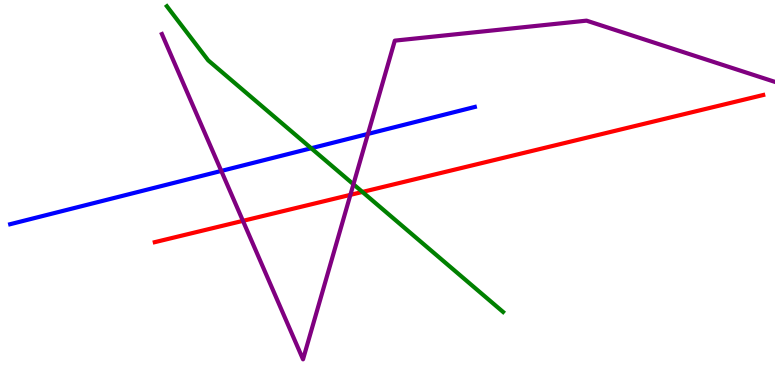[{'lines': ['blue', 'red'], 'intersections': []}, {'lines': ['green', 'red'], 'intersections': [{'x': 4.68, 'y': 5.01}]}, {'lines': ['purple', 'red'], 'intersections': [{'x': 3.13, 'y': 4.26}, {'x': 4.52, 'y': 4.94}]}, {'lines': ['blue', 'green'], 'intersections': [{'x': 4.02, 'y': 6.15}]}, {'lines': ['blue', 'purple'], 'intersections': [{'x': 2.86, 'y': 5.56}, {'x': 4.75, 'y': 6.52}]}, {'lines': ['green', 'purple'], 'intersections': [{'x': 4.56, 'y': 5.21}]}]